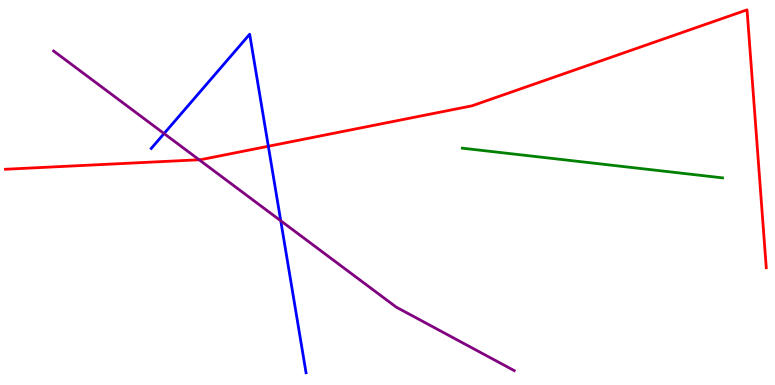[{'lines': ['blue', 'red'], 'intersections': [{'x': 3.46, 'y': 6.2}]}, {'lines': ['green', 'red'], 'intersections': []}, {'lines': ['purple', 'red'], 'intersections': [{'x': 2.57, 'y': 5.85}]}, {'lines': ['blue', 'green'], 'intersections': []}, {'lines': ['blue', 'purple'], 'intersections': [{'x': 2.12, 'y': 6.53}, {'x': 3.62, 'y': 4.27}]}, {'lines': ['green', 'purple'], 'intersections': []}]